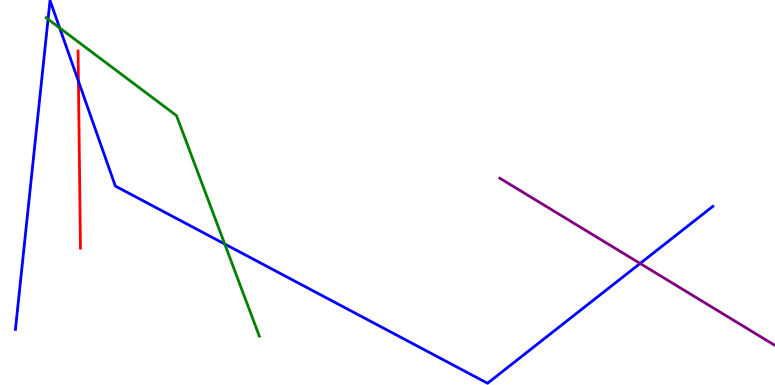[{'lines': ['blue', 'red'], 'intersections': [{'x': 1.01, 'y': 7.89}]}, {'lines': ['green', 'red'], 'intersections': []}, {'lines': ['purple', 'red'], 'intersections': []}, {'lines': ['blue', 'green'], 'intersections': [{'x': 0.62, 'y': 9.5}, {'x': 0.77, 'y': 9.27}, {'x': 2.9, 'y': 3.66}]}, {'lines': ['blue', 'purple'], 'intersections': [{'x': 8.26, 'y': 3.16}]}, {'lines': ['green', 'purple'], 'intersections': []}]